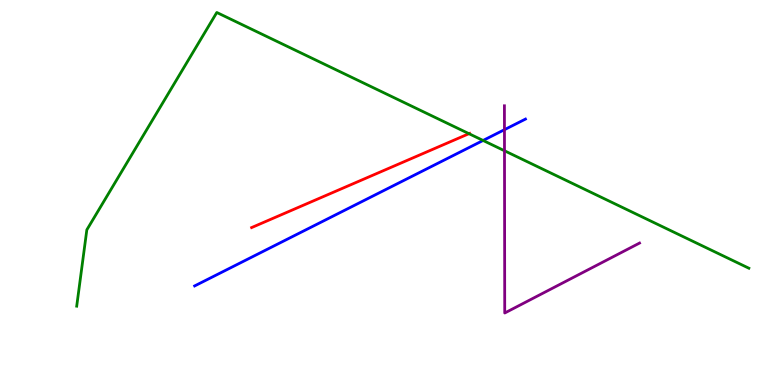[{'lines': ['blue', 'red'], 'intersections': []}, {'lines': ['green', 'red'], 'intersections': [{'x': 6.05, 'y': 6.53}]}, {'lines': ['purple', 'red'], 'intersections': []}, {'lines': ['blue', 'green'], 'intersections': [{'x': 6.23, 'y': 6.35}]}, {'lines': ['blue', 'purple'], 'intersections': [{'x': 6.51, 'y': 6.63}]}, {'lines': ['green', 'purple'], 'intersections': [{'x': 6.51, 'y': 6.08}]}]